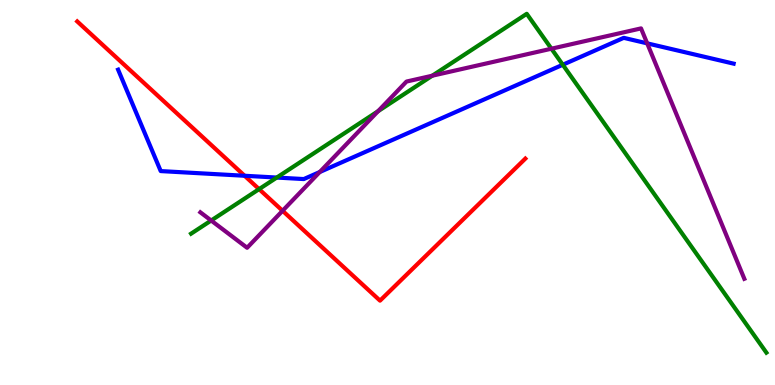[{'lines': ['blue', 'red'], 'intersections': [{'x': 3.16, 'y': 5.43}]}, {'lines': ['green', 'red'], 'intersections': [{'x': 3.34, 'y': 5.09}]}, {'lines': ['purple', 'red'], 'intersections': [{'x': 3.65, 'y': 4.53}]}, {'lines': ['blue', 'green'], 'intersections': [{'x': 3.57, 'y': 5.39}, {'x': 7.26, 'y': 8.32}]}, {'lines': ['blue', 'purple'], 'intersections': [{'x': 4.13, 'y': 5.53}, {'x': 8.35, 'y': 8.87}]}, {'lines': ['green', 'purple'], 'intersections': [{'x': 2.72, 'y': 4.27}, {'x': 4.88, 'y': 7.11}, {'x': 5.58, 'y': 8.03}, {'x': 7.12, 'y': 8.73}]}]